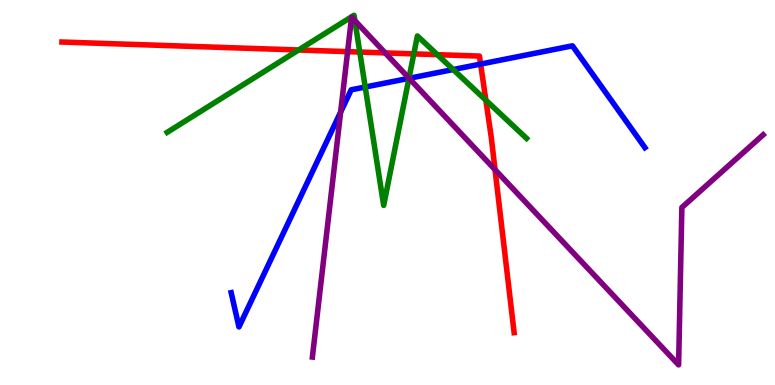[{'lines': ['blue', 'red'], 'intersections': [{'x': 6.2, 'y': 8.34}]}, {'lines': ['green', 'red'], 'intersections': [{'x': 3.85, 'y': 8.7}, {'x': 4.64, 'y': 8.65}, {'x': 5.34, 'y': 8.6}, {'x': 5.64, 'y': 8.58}, {'x': 6.27, 'y': 7.4}]}, {'lines': ['purple', 'red'], 'intersections': [{'x': 4.49, 'y': 8.66}, {'x': 4.97, 'y': 8.63}, {'x': 6.39, 'y': 5.59}]}, {'lines': ['blue', 'green'], 'intersections': [{'x': 4.71, 'y': 7.74}, {'x': 5.28, 'y': 7.97}, {'x': 5.85, 'y': 8.19}]}, {'lines': ['blue', 'purple'], 'intersections': [{'x': 4.4, 'y': 7.09}, {'x': 5.28, 'y': 7.97}]}, {'lines': ['green', 'purple'], 'intersections': [{'x': 4.58, 'y': 9.46}, {'x': 5.28, 'y': 7.97}]}]